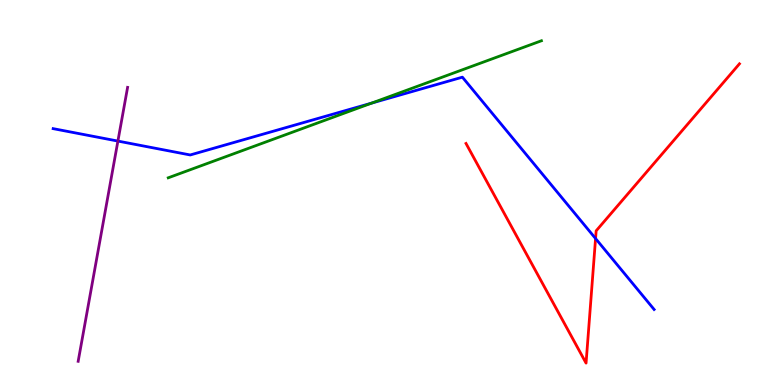[{'lines': ['blue', 'red'], 'intersections': [{'x': 7.68, 'y': 3.8}]}, {'lines': ['green', 'red'], 'intersections': []}, {'lines': ['purple', 'red'], 'intersections': []}, {'lines': ['blue', 'green'], 'intersections': [{'x': 4.8, 'y': 7.32}]}, {'lines': ['blue', 'purple'], 'intersections': [{'x': 1.52, 'y': 6.34}]}, {'lines': ['green', 'purple'], 'intersections': []}]